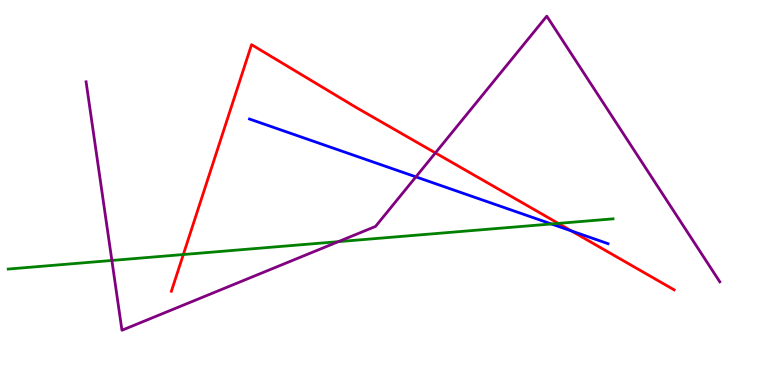[{'lines': ['blue', 'red'], 'intersections': [{'x': 7.37, 'y': 4.0}]}, {'lines': ['green', 'red'], 'intersections': [{'x': 2.37, 'y': 3.39}, {'x': 7.2, 'y': 4.2}]}, {'lines': ['purple', 'red'], 'intersections': [{'x': 5.62, 'y': 6.03}]}, {'lines': ['blue', 'green'], 'intersections': [{'x': 7.11, 'y': 4.18}]}, {'lines': ['blue', 'purple'], 'intersections': [{'x': 5.37, 'y': 5.41}]}, {'lines': ['green', 'purple'], 'intersections': [{'x': 1.44, 'y': 3.23}, {'x': 4.37, 'y': 3.72}]}]